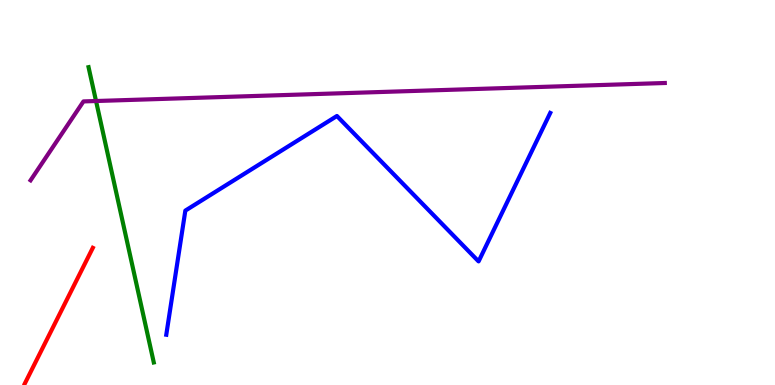[{'lines': ['blue', 'red'], 'intersections': []}, {'lines': ['green', 'red'], 'intersections': []}, {'lines': ['purple', 'red'], 'intersections': []}, {'lines': ['blue', 'green'], 'intersections': []}, {'lines': ['blue', 'purple'], 'intersections': []}, {'lines': ['green', 'purple'], 'intersections': [{'x': 1.24, 'y': 7.38}]}]